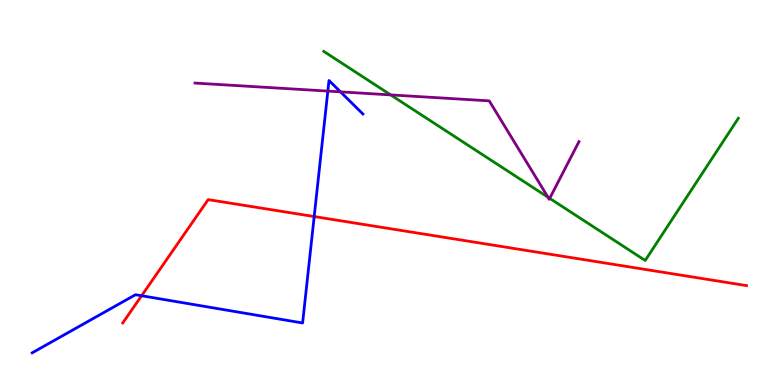[{'lines': ['blue', 'red'], 'intersections': [{'x': 1.83, 'y': 2.32}, {'x': 4.05, 'y': 4.38}]}, {'lines': ['green', 'red'], 'intersections': []}, {'lines': ['purple', 'red'], 'intersections': []}, {'lines': ['blue', 'green'], 'intersections': []}, {'lines': ['blue', 'purple'], 'intersections': [{'x': 4.23, 'y': 7.63}, {'x': 4.39, 'y': 7.61}]}, {'lines': ['green', 'purple'], 'intersections': [{'x': 5.04, 'y': 7.54}, {'x': 7.07, 'y': 4.88}, {'x': 7.09, 'y': 4.85}]}]